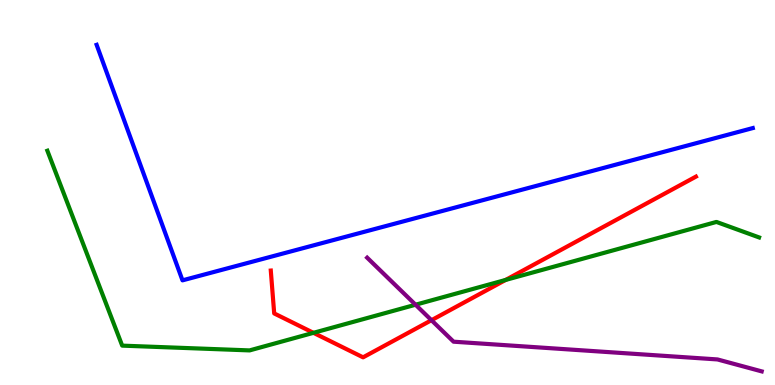[{'lines': ['blue', 'red'], 'intersections': []}, {'lines': ['green', 'red'], 'intersections': [{'x': 4.04, 'y': 1.36}, {'x': 6.52, 'y': 2.73}]}, {'lines': ['purple', 'red'], 'intersections': [{'x': 5.57, 'y': 1.68}]}, {'lines': ['blue', 'green'], 'intersections': []}, {'lines': ['blue', 'purple'], 'intersections': []}, {'lines': ['green', 'purple'], 'intersections': [{'x': 5.36, 'y': 2.08}]}]